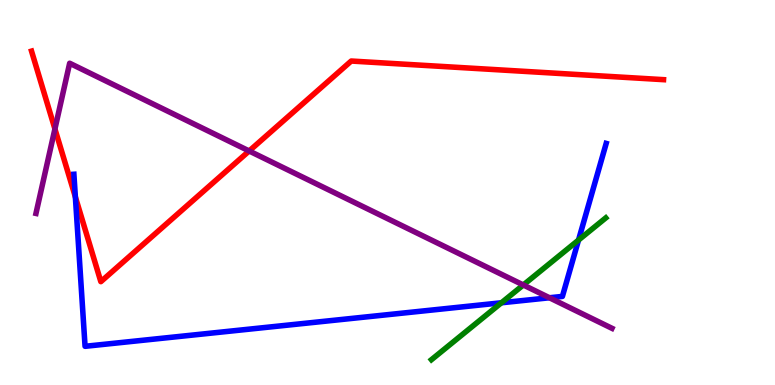[{'lines': ['blue', 'red'], 'intersections': [{'x': 0.973, 'y': 4.88}]}, {'lines': ['green', 'red'], 'intersections': []}, {'lines': ['purple', 'red'], 'intersections': [{'x': 0.709, 'y': 6.65}, {'x': 3.21, 'y': 6.08}]}, {'lines': ['blue', 'green'], 'intersections': [{'x': 6.47, 'y': 2.14}, {'x': 7.46, 'y': 3.76}]}, {'lines': ['blue', 'purple'], 'intersections': [{'x': 7.09, 'y': 2.27}]}, {'lines': ['green', 'purple'], 'intersections': [{'x': 6.75, 'y': 2.6}]}]